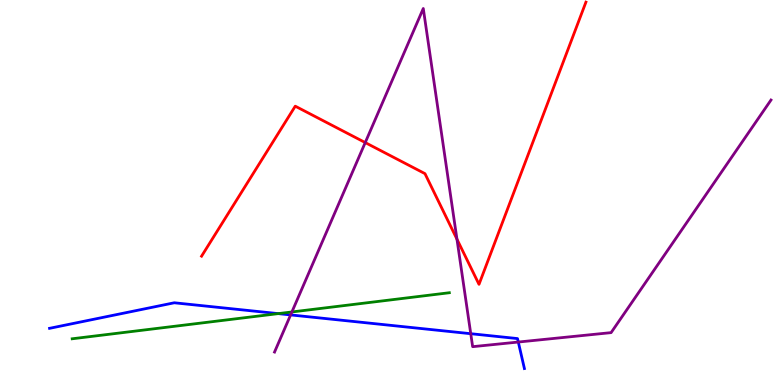[{'lines': ['blue', 'red'], 'intersections': []}, {'lines': ['green', 'red'], 'intersections': []}, {'lines': ['purple', 'red'], 'intersections': [{'x': 4.71, 'y': 6.3}, {'x': 5.9, 'y': 3.79}]}, {'lines': ['blue', 'green'], 'intersections': [{'x': 3.59, 'y': 1.85}]}, {'lines': ['blue', 'purple'], 'intersections': [{'x': 3.75, 'y': 1.82}, {'x': 6.07, 'y': 1.33}, {'x': 6.69, 'y': 1.12}]}, {'lines': ['green', 'purple'], 'intersections': [{'x': 3.77, 'y': 1.9}]}]